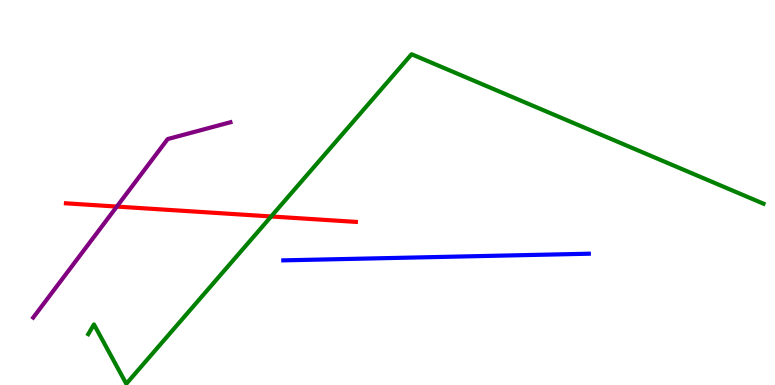[{'lines': ['blue', 'red'], 'intersections': []}, {'lines': ['green', 'red'], 'intersections': [{'x': 3.5, 'y': 4.38}]}, {'lines': ['purple', 'red'], 'intersections': [{'x': 1.51, 'y': 4.63}]}, {'lines': ['blue', 'green'], 'intersections': []}, {'lines': ['blue', 'purple'], 'intersections': []}, {'lines': ['green', 'purple'], 'intersections': []}]